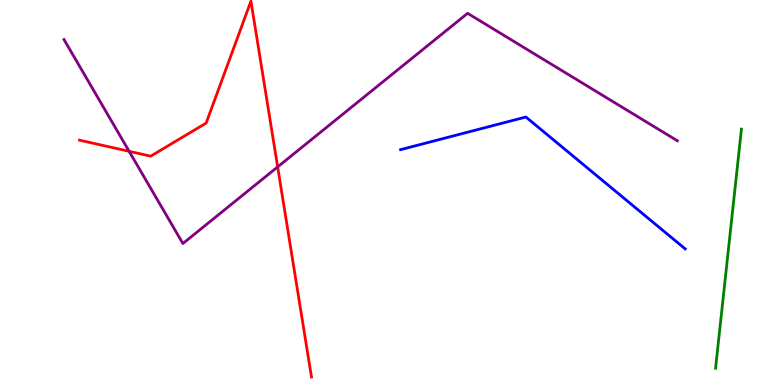[{'lines': ['blue', 'red'], 'intersections': []}, {'lines': ['green', 'red'], 'intersections': []}, {'lines': ['purple', 'red'], 'intersections': [{'x': 1.67, 'y': 6.07}, {'x': 3.58, 'y': 5.66}]}, {'lines': ['blue', 'green'], 'intersections': []}, {'lines': ['blue', 'purple'], 'intersections': []}, {'lines': ['green', 'purple'], 'intersections': []}]